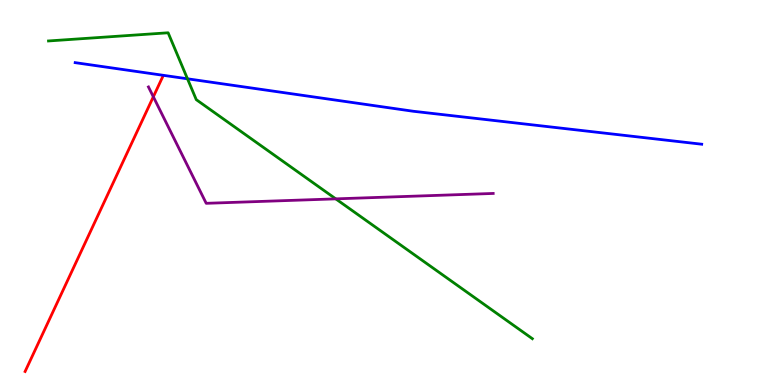[{'lines': ['blue', 'red'], 'intersections': []}, {'lines': ['green', 'red'], 'intersections': []}, {'lines': ['purple', 'red'], 'intersections': [{'x': 1.98, 'y': 7.49}]}, {'lines': ['blue', 'green'], 'intersections': [{'x': 2.42, 'y': 7.95}]}, {'lines': ['blue', 'purple'], 'intersections': []}, {'lines': ['green', 'purple'], 'intersections': [{'x': 4.33, 'y': 4.83}]}]